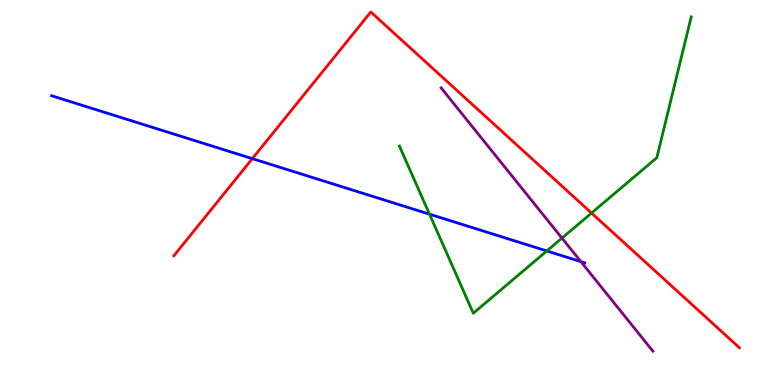[{'lines': ['blue', 'red'], 'intersections': [{'x': 3.26, 'y': 5.88}]}, {'lines': ['green', 'red'], 'intersections': [{'x': 7.63, 'y': 4.47}]}, {'lines': ['purple', 'red'], 'intersections': []}, {'lines': ['blue', 'green'], 'intersections': [{'x': 5.54, 'y': 4.44}, {'x': 7.06, 'y': 3.48}]}, {'lines': ['blue', 'purple'], 'intersections': [{'x': 7.5, 'y': 3.2}]}, {'lines': ['green', 'purple'], 'intersections': [{'x': 7.25, 'y': 3.82}]}]